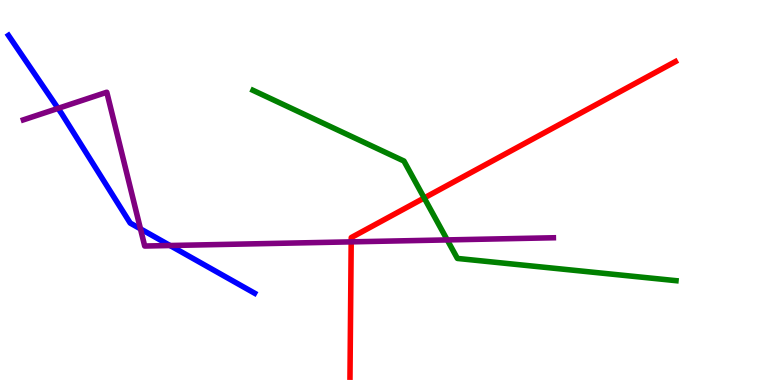[{'lines': ['blue', 'red'], 'intersections': []}, {'lines': ['green', 'red'], 'intersections': [{'x': 5.47, 'y': 4.86}]}, {'lines': ['purple', 'red'], 'intersections': [{'x': 4.53, 'y': 3.72}]}, {'lines': ['blue', 'green'], 'intersections': []}, {'lines': ['blue', 'purple'], 'intersections': [{'x': 0.749, 'y': 7.19}, {'x': 1.81, 'y': 4.06}, {'x': 2.19, 'y': 3.62}]}, {'lines': ['green', 'purple'], 'intersections': [{'x': 5.77, 'y': 3.77}]}]